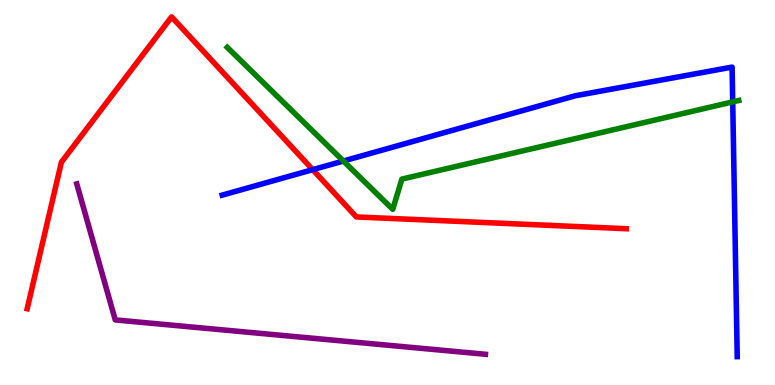[{'lines': ['blue', 'red'], 'intersections': [{'x': 4.03, 'y': 5.59}]}, {'lines': ['green', 'red'], 'intersections': []}, {'lines': ['purple', 'red'], 'intersections': []}, {'lines': ['blue', 'green'], 'intersections': [{'x': 4.43, 'y': 5.82}, {'x': 9.45, 'y': 7.35}]}, {'lines': ['blue', 'purple'], 'intersections': []}, {'lines': ['green', 'purple'], 'intersections': []}]